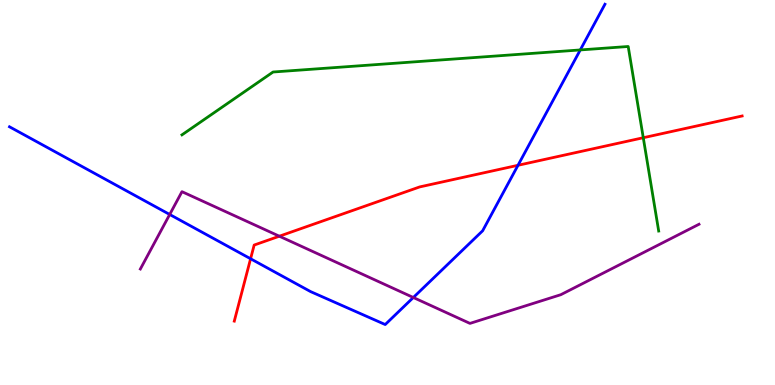[{'lines': ['blue', 'red'], 'intersections': [{'x': 3.23, 'y': 3.28}, {'x': 6.68, 'y': 5.71}]}, {'lines': ['green', 'red'], 'intersections': [{'x': 8.3, 'y': 6.42}]}, {'lines': ['purple', 'red'], 'intersections': [{'x': 3.6, 'y': 3.86}]}, {'lines': ['blue', 'green'], 'intersections': [{'x': 7.49, 'y': 8.7}]}, {'lines': ['blue', 'purple'], 'intersections': [{'x': 2.19, 'y': 4.43}, {'x': 5.33, 'y': 2.27}]}, {'lines': ['green', 'purple'], 'intersections': []}]